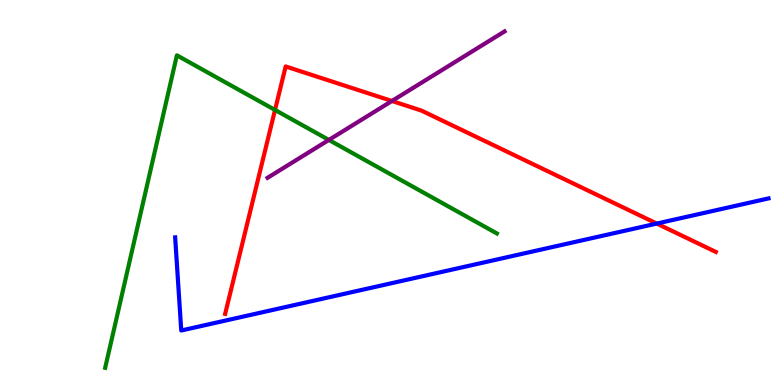[{'lines': ['blue', 'red'], 'intersections': [{'x': 8.47, 'y': 4.19}]}, {'lines': ['green', 'red'], 'intersections': [{'x': 3.55, 'y': 7.14}]}, {'lines': ['purple', 'red'], 'intersections': [{'x': 5.06, 'y': 7.38}]}, {'lines': ['blue', 'green'], 'intersections': []}, {'lines': ['blue', 'purple'], 'intersections': []}, {'lines': ['green', 'purple'], 'intersections': [{'x': 4.24, 'y': 6.37}]}]